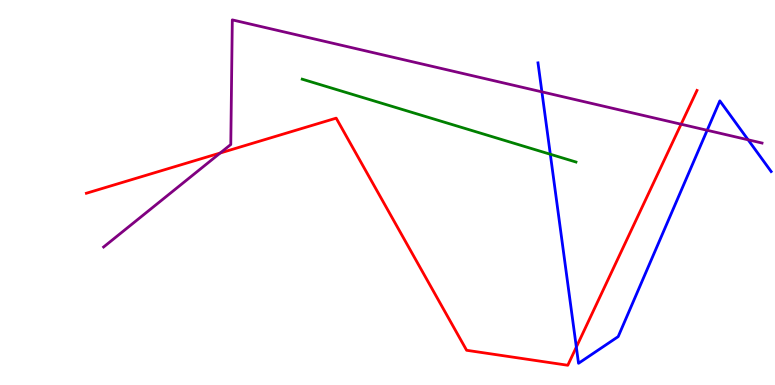[{'lines': ['blue', 'red'], 'intersections': [{'x': 7.44, 'y': 0.985}]}, {'lines': ['green', 'red'], 'intersections': []}, {'lines': ['purple', 'red'], 'intersections': [{'x': 2.84, 'y': 6.03}, {'x': 8.79, 'y': 6.77}]}, {'lines': ['blue', 'green'], 'intersections': [{'x': 7.1, 'y': 5.99}]}, {'lines': ['blue', 'purple'], 'intersections': [{'x': 6.99, 'y': 7.61}, {'x': 9.12, 'y': 6.62}, {'x': 9.65, 'y': 6.37}]}, {'lines': ['green', 'purple'], 'intersections': []}]